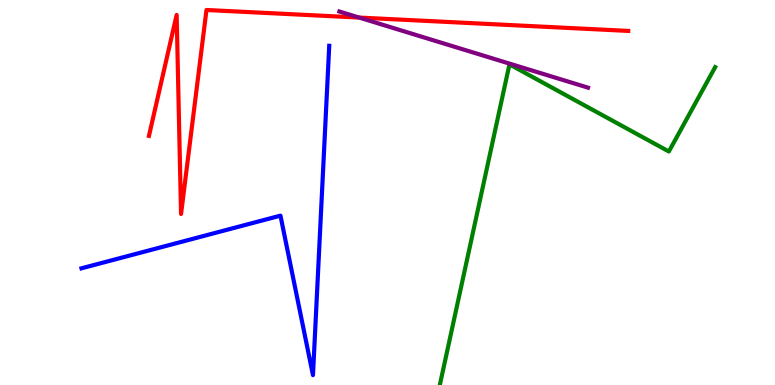[{'lines': ['blue', 'red'], 'intersections': []}, {'lines': ['green', 'red'], 'intersections': []}, {'lines': ['purple', 'red'], 'intersections': [{'x': 4.63, 'y': 9.54}]}, {'lines': ['blue', 'green'], 'intersections': []}, {'lines': ['blue', 'purple'], 'intersections': []}, {'lines': ['green', 'purple'], 'intersections': []}]